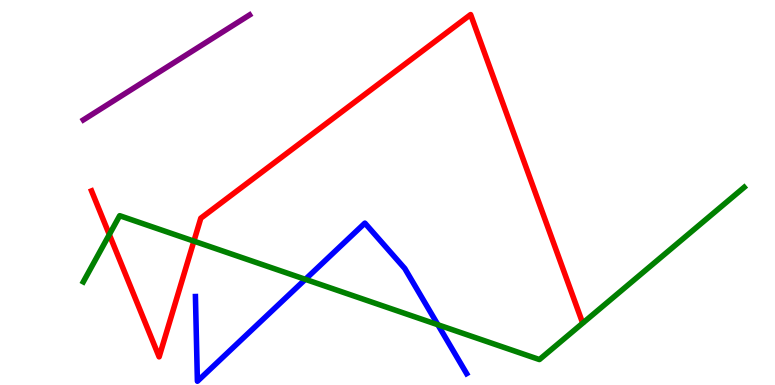[{'lines': ['blue', 'red'], 'intersections': []}, {'lines': ['green', 'red'], 'intersections': [{'x': 1.41, 'y': 3.91}, {'x': 2.5, 'y': 3.74}]}, {'lines': ['purple', 'red'], 'intersections': []}, {'lines': ['blue', 'green'], 'intersections': [{'x': 3.94, 'y': 2.74}, {'x': 5.65, 'y': 1.56}]}, {'lines': ['blue', 'purple'], 'intersections': []}, {'lines': ['green', 'purple'], 'intersections': []}]